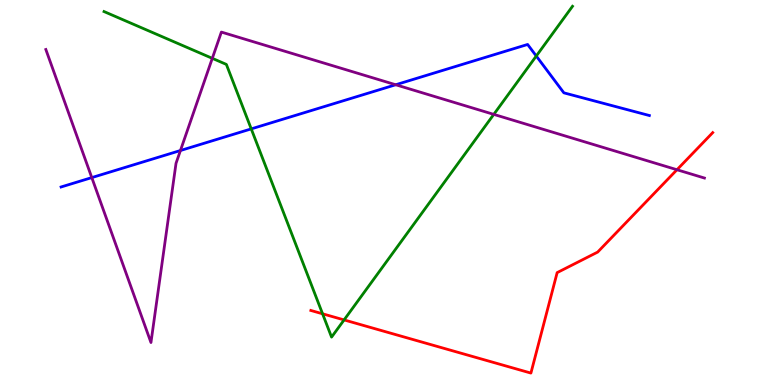[{'lines': ['blue', 'red'], 'intersections': []}, {'lines': ['green', 'red'], 'intersections': [{'x': 4.16, 'y': 1.85}, {'x': 4.44, 'y': 1.69}]}, {'lines': ['purple', 'red'], 'intersections': [{'x': 8.74, 'y': 5.59}]}, {'lines': ['blue', 'green'], 'intersections': [{'x': 3.24, 'y': 6.65}, {'x': 6.92, 'y': 8.55}]}, {'lines': ['blue', 'purple'], 'intersections': [{'x': 1.18, 'y': 5.39}, {'x': 2.33, 'y': 6.09}, {'x': 5.11, 'y': 7.8}]}, {'lines': ['green', 'purple'], 'intersections': [{'x': 2.74, 'y': 8.48}, {'x': 6.37, 'y': 7.03}]}]